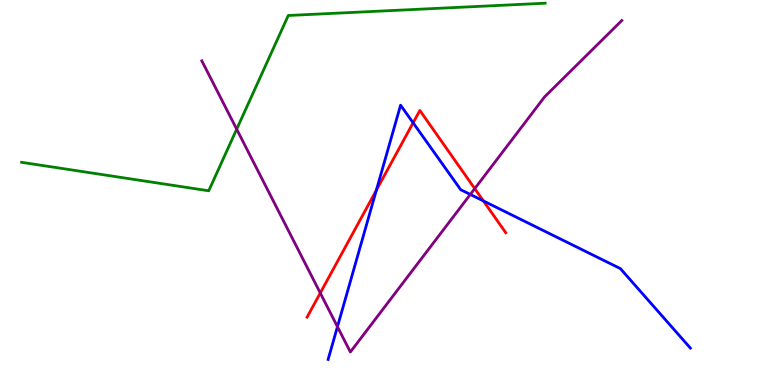[{'lines': ['blue', 'red'], 'intersections': [{'x': 4.86, 'y': 5.06}, {'x': 5.33, 'y': 6.81}, {'x': 6.24, 'y': 4.78}]}, {'lines': ['green', 'red'], 'intersections': []}, {'lines': ['purple', 'red'], 'intersections': [{'x': 4.13, 'y': 2.39}, {'x': 6.13, 'y': 5.1}]}, {'lines': ['blue', 'green'], 'intersections': []}, {'lines': ['blue', 'purple'], 'intersections': [{'x': 4.35, 'y': 1.51}, {'x': 6.07, 'y': 4.95}]}, {'lines': ['green', 'purple'], 'intersections': [{'x': 3.05, 'y': 6.64}]}]